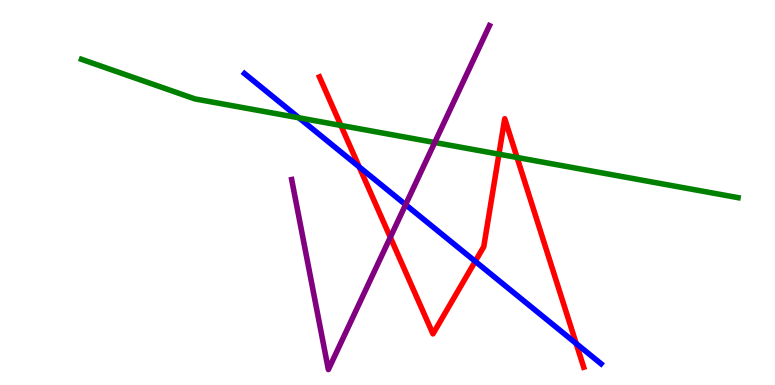[{'lines': ['blue', 'red'], 'intersections': [{'x': 4.63, 'y': 5.67}, {'x': 6.13, 'y': 3.21}, {'x': 7.43, 'y': 1.08}]}, {'lines': ['green', 'red'], 'intersections': [{'x': 4.4, 'y': 6.74}, {'x': 6.44, 'y': 6.0}, {'x': 6.67, 'y': 5.91}]}, {'lines': ['purple', 'red'], 'intersections': [{'x': 5.04, 'y': 3.84}]}, {'lines': ['blue', 'green'], 'intersections': [{'x': 3.86, 'y': 6.94}]}, {'lines': ['blue', 'purple'], 'intersections': [{'x': 5.23, 'y': 4.68}]}, {'lines': ['green', 'purple'], 'intersections': [{'x': 5.61, 'y': 6.3}]}]